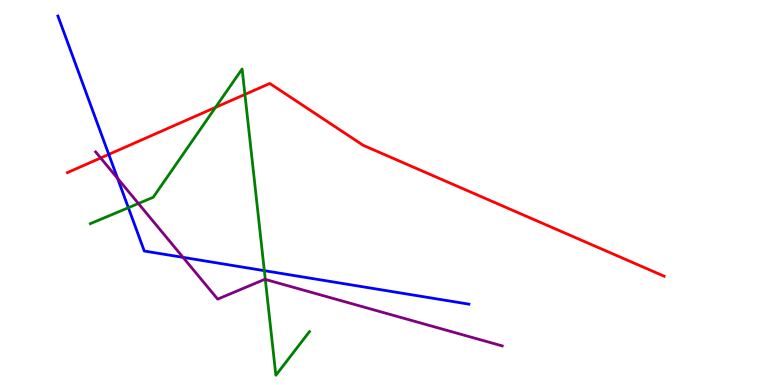[{'lines': ['blue', 'red'], 'intersections': [{'x': 1.4, 'y': 5.99}]}, {'lines': ['green', 'red'], 'intersections': [{'x': 2.78, 'y': 7.21}, {'x': 3.16, 'y': 7.55}]}, {'lines': ['purple', 'red'], 'intersections': [{'x': 1.3, 'y': 5.9}]}, {'lines': ['blue', 'green'], 'intersections': [{'x': 1.66, 'y': 4.6}, {'x': 3.41, 'y': 2.97}]}, {'lines': ['blue', 'purple'], 'intersections': [{'x': 1.52, 'y': 5.37}, {'x': 2.36, 'y': 3.32}]}, {'lines': ['green', 'purple'], 'intersections': [{'x': 1.79, 'y': 4.71}, {'x': 3.42, 'y': 2.74}]}]